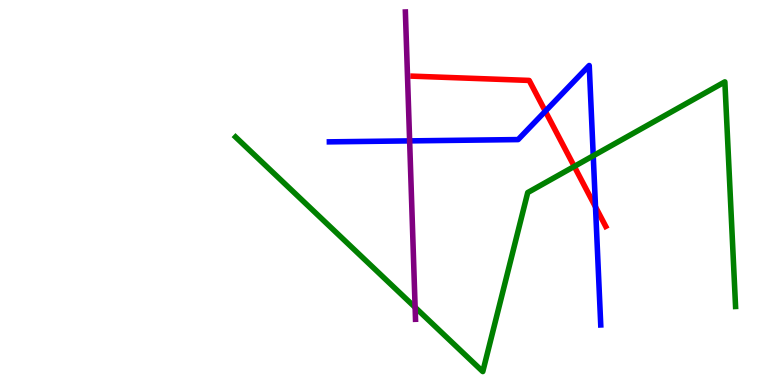[{'lines': ['blue', 'red'], 'intersections': [{'x': 7.04, 'y': 7.11}, {'x': 7.68, 'y': 4.63}]}, {'lines': ['green', 'red'], 'intersections': [{'x': 7.41, 'y': 5.68}]}, {'lines': ['purple', 'red'], 'intersections': []}, {'lines': ['blue', 'green'], 'intersections': [{'x': 7.65, 'y': 5.95}]}, {'lines': ['blue', 'purple'], 'intersections': [{'x': 5.29, 'y': 6.34}]}, {'lines': ['green', 'purple'], 'intersections': [{'x': 5.36, 'y': 2.02}]}]